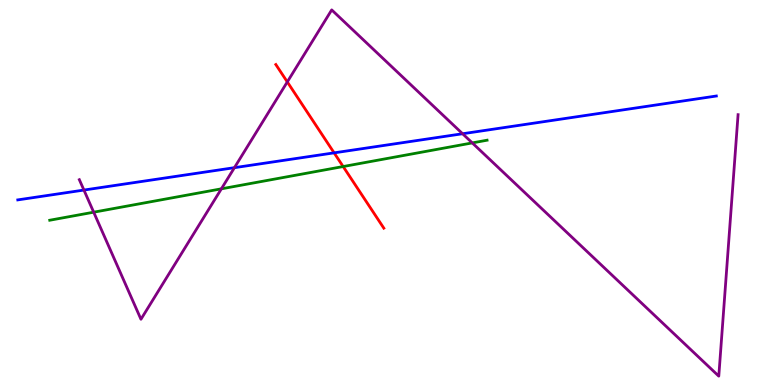[{'lines': ['blue', 'red'], 'intersections': [{'x': 4.31, 'y': 6.03}]}, {'lines': ['green', 'red'], 'intersections': [{'x': 4.43, 'y': 5.67}]}, {'lines': ['purple', 'red'], 'intersections': [{'x': 3.71, 'y': 7.87}]}, {'lines': ['blue', 'green'], 'intersections': []}, {'lines': ['blue', 'purple'], 'intersections': [{'x': 1.08, 'y': 5.06}, {'x': 3.02, 'y': 5.64}, {'x': 5.97, 'y': 6.53}]}, {'lines': ['green', 'purple'], 'intersections': [{'x': 1.21, 'y': 4.49}, {'x': 2.86, 'y': 5.1}, {'x': 6.09, 'y': 6.29}]}]